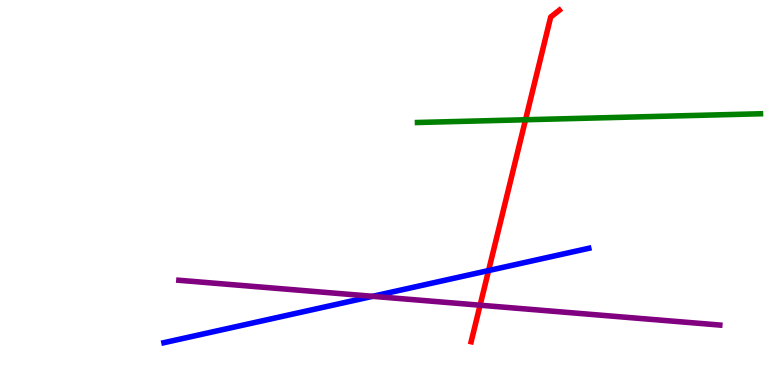[{'lines': ['blue', 'red'], 'intersections': [{'x': 6.3, 'y': 2.97}]}, {'lines': ['green', 'red'], 'intersections': [{'x': 6.78, 'y': 6.89}]}, {'lines': ['purple', 'red'], 'intersections': [{'x': 6.19, 'y': 2.07}]}, {'lines': ['blue', 'green'], 'intersections': []}, {'lines': ['blue', 'purple'], 'intersections': [{'x': 4.81, 'y': 2.3}]}, {'lines': ['green', 'purple'], 'intersections': []}]